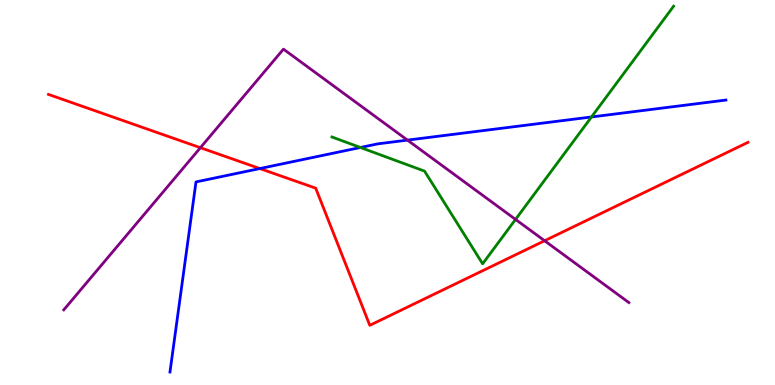[{'lines': ['blue', 'red'], 'intersections': [{'x': 3.35, 'y': 5.62}]}, {'lines': ['green', 'red'], 'intersections': []}, {'lines': ['purple', 'red'], 'intersections': [{'x': 2.59, 'y': 6.16}, {'x': 7.03, 'y': 3.75}]}, {'lines': ['blue', 'green'], 'intersections': [{'x': 4.65, 'y': 6.17}, {'x': 7.63, 'y': 6.96}]}, {'lines': ['blue', 'purple'], 'intersections': [{'x': 5.26, 'y': 6.36}]}, {'lines': ['green', 'purple'], 'intersections': [{'x': 6.65, 'y': 4.3}]}]